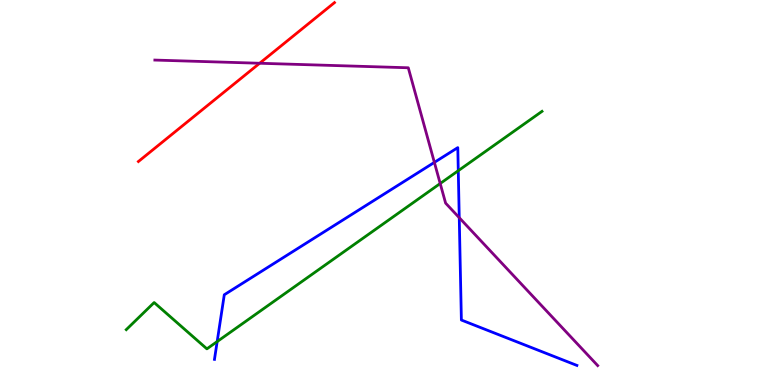[{'lines': ['blue', 'red'], 'intersections': []}, {'lines': ['green', 'red'], 'intersections': []}, {'lines': ['purple', 'red'], 'intersections': [{'x': 3.35, 'y': 8.36}]}, {'lines': ['blue', 'green'], 'intersections': [{'x': 2.8, 'y': 1.13}, {'x': 5.91, 'y': 5.57}]}, {'lines': ['blue', 'purple'], 'intersections': [{'x': 5.6, 'y': 5.78}, {'x': 5.93, 'y': 4.35}]}, {'lines': ['green', 'purple'], 'intersections': [{'x': 5.68, 'y': 5.23}]}]